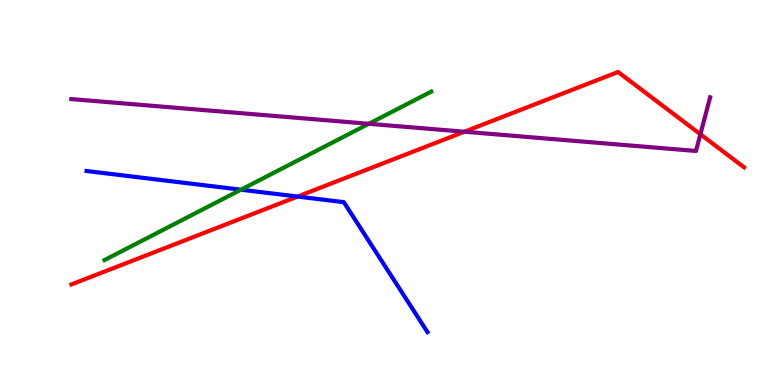[{'lines': ['blue', 'red'], 'intersections': [{'x': 3.84, 'y': 4.89}]}, {'lines': ['green', 'red'], 'intersections': []}, {'lines': ['purple', 'red'], 'intersections': [{'x': 5.99, 'y': 6.58}, {'x': 9.04, 'y': 6.51}]}, {'lines': ['blue', 'green'], 'intersections': [{'x': 3.11, 'y': 5.07}]}, {'lines': ['blue', 'purple'], 'intersections': []}, {'lines': ['green', 'purple'], 'intersections': [{'x': 4.76, 'y': 6.78}]}]